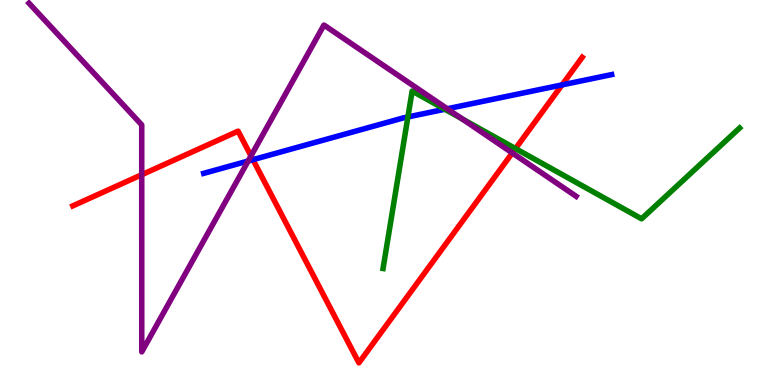[{'lines': ['blue', 'red'], 'intersections': [{'x': 3.26, 'y': 5.85}, {'x': 7.25, 'y': 7.79}]}, {'lines': ['green', 'red'], 'intersections': [{'x': 6.65, 'y': 6.14}]}, {'lines': ['purple', 'red'], 'intersections': [{'x': 1.83, 'y': 5.46}, {'x': 3.24, 'y': 5.95}, {'x': 6.61, 'y': 6.03}]}, {'lines': ['blue', 'green'], 'intersections': [{'x': 5.26, 'y': 6.96}, {'x': 5.74, 'y': 7.16}]}, {'lines': ['blue', 'purple'], 'intersections': [{'x': 3.2, 'y': 5.82}, {'x': 5.77, 'y': 7.17}]}, {'lines': ['green', 'purple'], 'intersections': [{'x': 5.96, 'y': 6.91}]}]